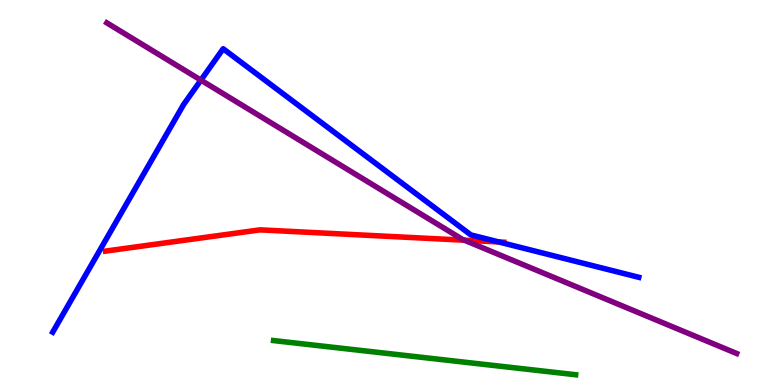[{'lines': ['blue', 'red'], 'intersections': [{'x': 6.44, 'y': 3.72}]}, {'lines': ['green', 'red'], 'intersections': []}, {'lines': ['purple', 'red'], 'intersections': [{'x': 5.99, 'y': 3.76}]}, {'lines': ['blue', 'green'], 'intersections': []}, {'lines': ['blue', 'purple'], 'intersections': [{'x': 2.59, 'y': 7.92}]}, {'lines': ['green', 'purple'], 'intersections': []}]